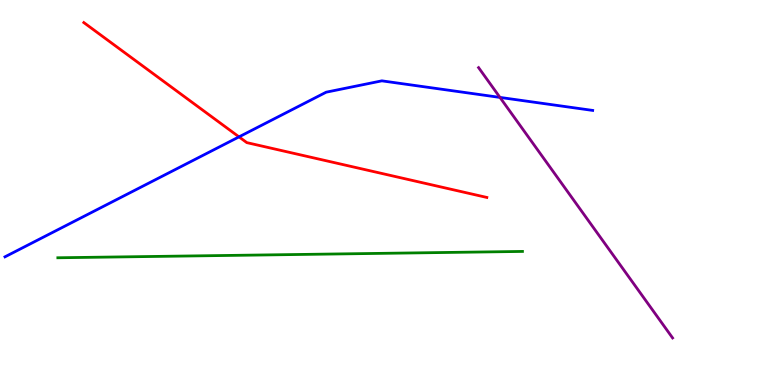[{'lines': ['blue', 'red'], 'intersections': [{'x': 3.08, 'y': 6.44}]}, {'lines': ['green', 'red'], 'intersections': []}, {'lines': ['purple', 'red'], 'intersections': []}, {'lines': ['blue', 'green'], 'intersections': []}, {'lines': ['blue', 'purple'], 'intersections': [{'x': 6.45, 'y': 7.47}]}, {'lines': ['green', 'purple'], 'intersections': []}]